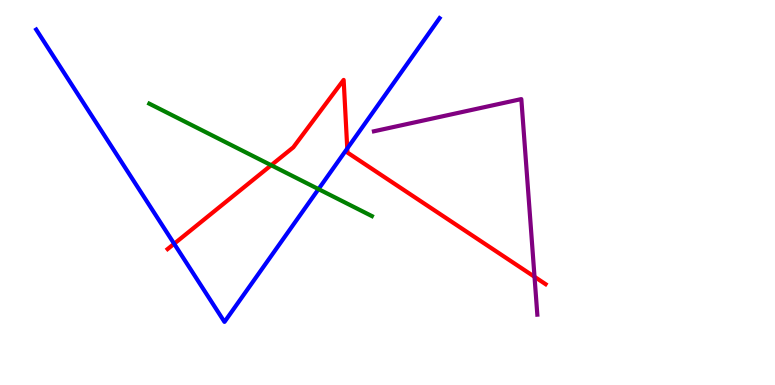[{'lines': ['blue', 'red'], 'intersections': [{'x': 2.25, 'y': 3.67}, {'x': 4.48, 'y': 6.14}]}, {'lines': ['green', 'red'], 'intersections': [{'x': 3.5, 'y': 5.71}]}, {'lines': ['purple', 'red'], 'intersections': [{'x': 6.9, 'y': 2.81}]}, {'lines': ['blue', 'green'], 'intersections': [{'x': 4.11, 'y': 5.09}]}, {'lines': ['blue', 'purple'], 'intersections': []}, {'lines': ['green', 'purple'], 'intersections': []}]